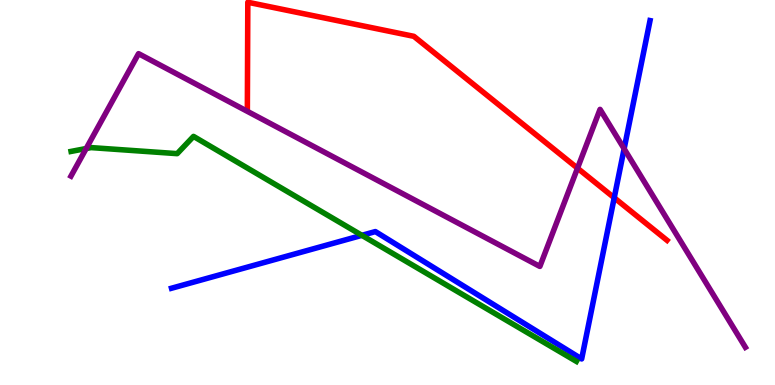[{'lines': ['blue', 'red'], 'intersections': [{'x': 7.93, 'y': 4.86}]}, {'lines': ['green', 'red'], 'intersections': []}, {'lines': ['purple', 'red'], 'intersections': [{'x': 7.45, 'y': 5.63}]}, {'lines': ['blue', 'green'], 'intersections': [{'x': 4.67, 'y': 3.89}]}, {'lines': ['blue', 'purple'], 'intersections': [{'x': 8.05, 'y': 6.14}]}, {'lines': ['green', 'purple'], 'intersections': [{'x': 1.11, 'y': 6.14}]}]